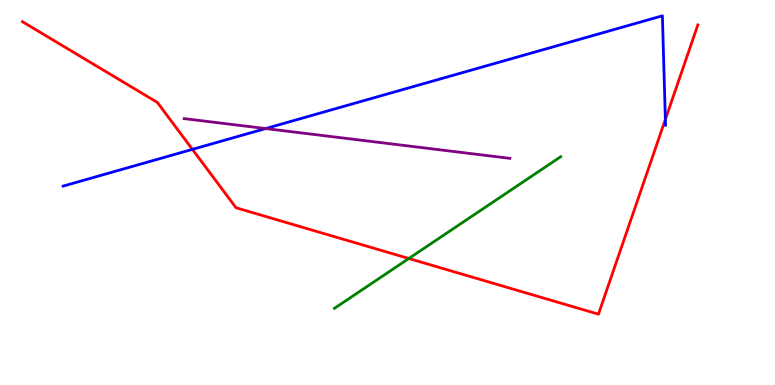[{'lines': ['blue', 'red'], 'intersections': [{'x': 2.48, 'y': 6.12}, {'x': 8.59, 'y': 6.9}]}, {'lines': ['green', 'red'], 'intersections': [{'x': 5.28, 'y': 3.29}]}, {'lines': ['purple', 'red'], 'intersections': []}, {'lines': ['blue', 'green'], 'intersections': []}, {'lines': ['blue', 'purple'], 'intersections': [{'x': 3.43, 'y': 6.66}]}, {'lines': ['green', 'purple'], 'intersections': []}]